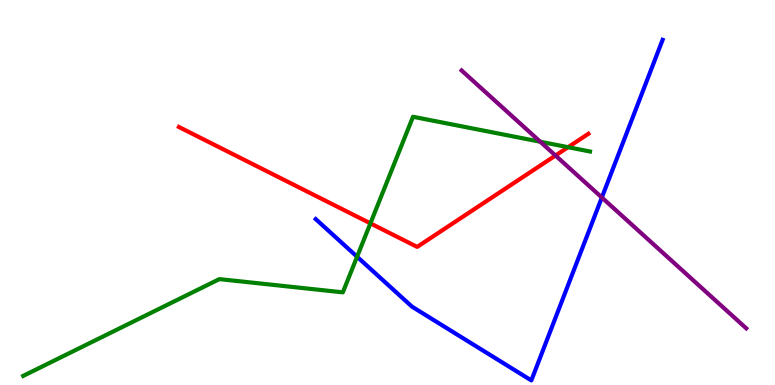[{'lines': ['blue', 'red'], 'intersections': []}, {'lines': ['green', 'red'], 'intersections': [{'x': 4.78, 'y': 4.2}, {'x': 7.33, 'y': 6.18}]}, {'lines': ['purple', 'red'], 'intersections': [{'x': 7.17, 'y': 5.96}]}, {'lines': ['blue', 'green'], 'intersections': [{'x': 4.61, 'y': 3.33}]}, {'lines': ['blue', 'purple'], 'intersections': [{'x': 7.77, 'y': 4.87}]}, {'lines': ['green', 'purple'], 'intersections': [{'x': 6.97, 'y': 6.32}]}]